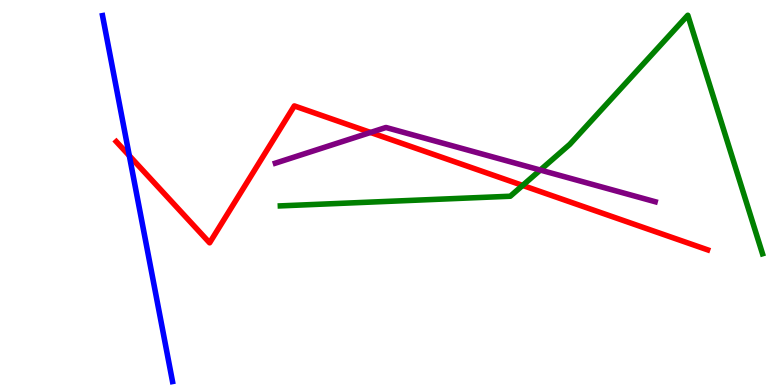[{'lines': ['blue', 'red'], 'intersections': [{'x': 1.67, 'y': 5.96}]}, {'lines': ['green', 'red'], 'intersections': [{'x': 6.74, 'y': 5.18}]}, {'lines': ['purple', 'red'], 'intersections': [{'x': 4.78, 'y': 6.56}]}, {'lines': ['blue', 'green'], 'intersections': []}, {'lines': ['blue', 'purple'], 'intersections': []}, {'lines': ['green', 'purple'], 'intersections': [{'x': 6.97, 'y': 5.58}]}]